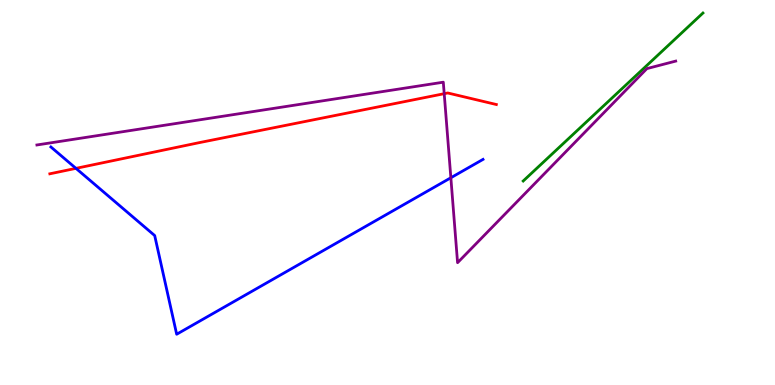[{'lines': ['blue', 'red'], 'intersections': [{'x': 0.98, 'y': 5.63}]}, {'lines': ['green', 'red'], 'intersections': []}, {'lines': ['purple', 'red'], 'intersections': [{'x': 5.73, 'y': 7.57}]}, {'lines': ['blue', 'green'], 'intersections': []}, {'lines': ['blue', 'purple'], 'intersections': [{'x': 5.82, 'y': 5.38}]}, {'lines': ['green', 'purple'], 'intersections': []}]